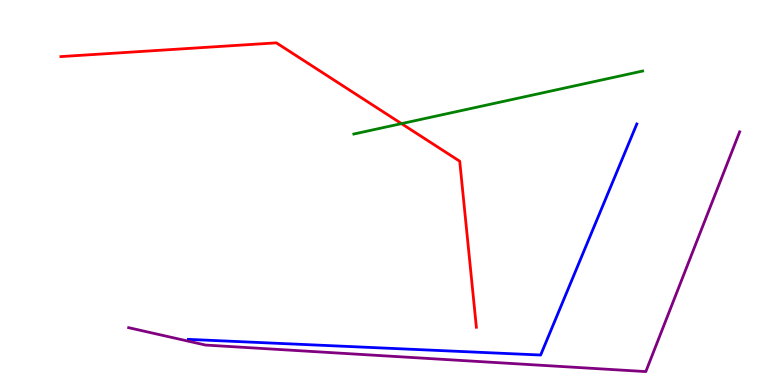[{'lines': ['blue', 'red'], 'intersections': []}, {'lines': ['green', 'red'], 'intersections': [{'x': 5.18, 'y': 6.79}]}, {'lines': ['purple', 'red'], 'intersections': []}, {'lines': ['blue', 'green'], 'intersections': []}, {'lines': ['blue', 'purple'], 'intersections': []}, {'lines': ['green', 'purple'], 'intersections': []}]